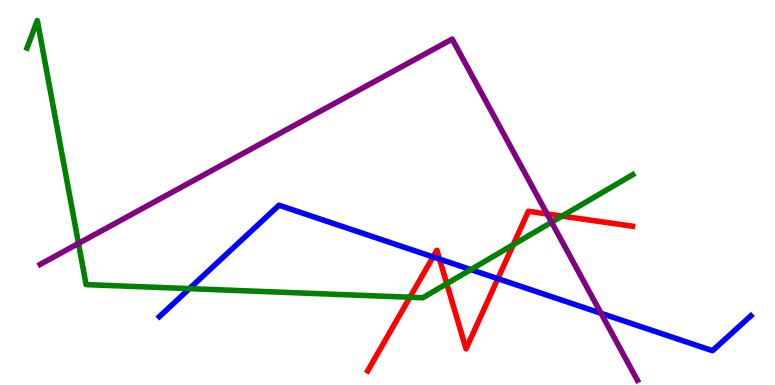[{'lines': ['blue', 'red'], 'intersections': [{'x': 5.59, 'y': 3.33}, {'x': 5.67, 'y': 3.27}, {'x': 6.42, 'y': 2.76}]}, {'lines': ['green', 'red'], 'intersections': [{'x': 5.29, 'y': 2.28}, {'x': 5.76, 'y': 2.63}, {'x': 6.62, 'y': 3.64}, {'x': 7.25, 'y': 4.39}]}, {'lines': ['purple', 'red'], 'intersections': [{'x': 7.06, 'y': 4.44}]}, {'lines': ['blue', 'green'], 'intersections': [{'x': 2.44, 'y': 2.5}, {'x': 6.08, 'y': 3.0}]}, {'lines': ['blue', 'purple'], 'intersections': [{'x': 7.76, 'y': 1.86}]}, {'lines': ['green', 'purple'], 'intersections': [{'x': 1.01, 'y': 3.68}, {'x': 7.12, 'y': 4.23}]}]